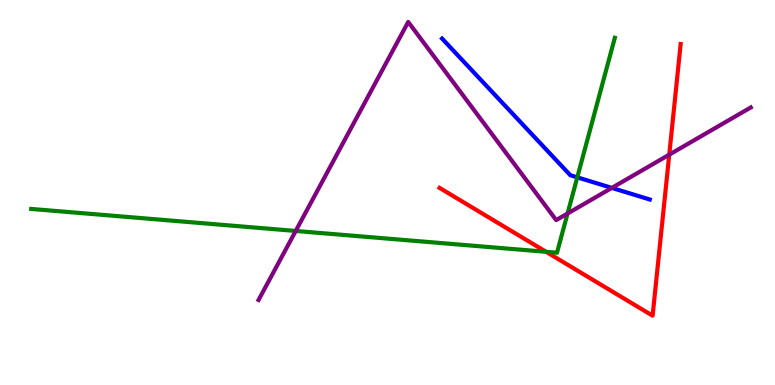[{'lines': ['blue', 'red'], 'intersections': []}, {'lines': ['green', 'red'], 'intersections': [{'x': 7.05, 'y': 3.46}]}, {'lines': ['purple', 'red'], 'intersections': [{'x': 8.64, 'y': 5.98}]}, {'lines': ['blue', 'green'], 'intersections': [{'x': 7.45, 'y': 5.39}]}, {'lines': ['blue', 'purple'], 'intersections': [{'x': 7.89, 'y': 5.12}]}, {'lines': ['green', 'purple'], 'intersections': [{'x': 3.82, 'y': 4.0}, {'x': 7.32, 'y': 4.45}]}]